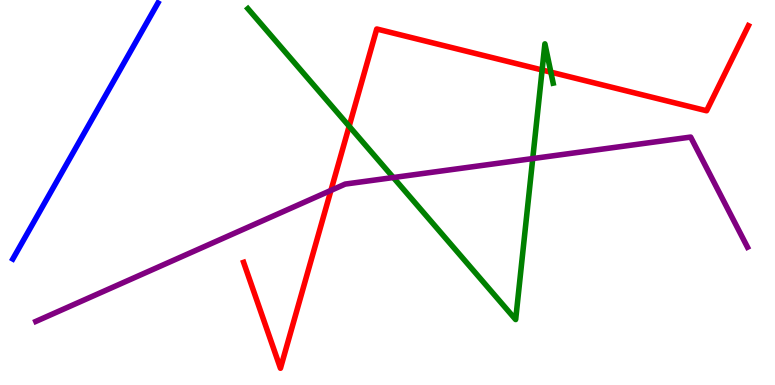[{'lines': ['blue', 'red'], 'intersections': []}, {'lines': ['green', 'red'], 'intersections': [{'x': 4.51, 'y': 6.72}, {'x': 7.0, 'y': 8.18}, {'x': 7.11, 'y': 8.13}]}, {'lines': ['purple', 'red'], 'intersections': [{'x': 4.27, 'y': 5.05}]}, {'lines': ['blue', 'green'], 'intersections': []}, {'lines': ['blue', 'purple'], 'intersections': []}, {'lines': ['green', 'purple'], 'intersections': [{'x': 5.08, 'y': 5.39}, {'x': 6.87, 'y': 5.88}]}]